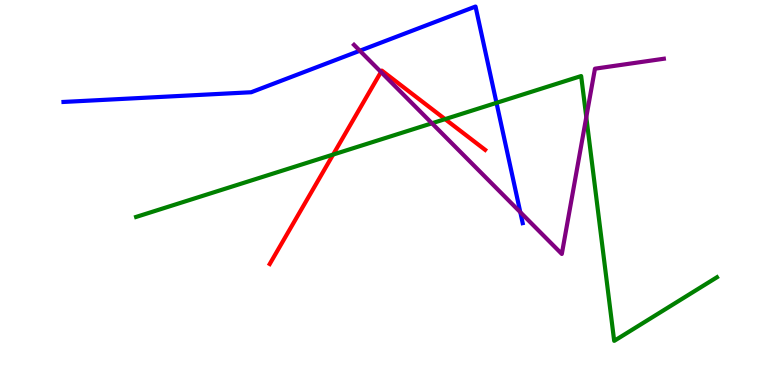[{'lines': ['blue', 'red'], 'intersections': []}, {'lines': ['green', 'red'], 'intersections': [{'x': 4.3, 'y': 5.99}, {'x': 5.74, 'y': 6.91}]}, {'lines': ['purple', 'red'], 'intersections': [{'x': 4.92, 'y': 8.13}]}, {'lines': ['blue', 'green'], 'intersections': [{'x': 6.41, 'y': 7.33}]}, {'lines': ['blue', 'purple'], 'intersections': [{'x': 4.64, 'y': 8.68}, {'x': 6.71, 'y': 4.49}]}, {'lines': ['green', 'purple'], 'intersections': [{'x': 5.57, 'y': 6.8}, {'x': 7.57, 'y': 6.96}]}]